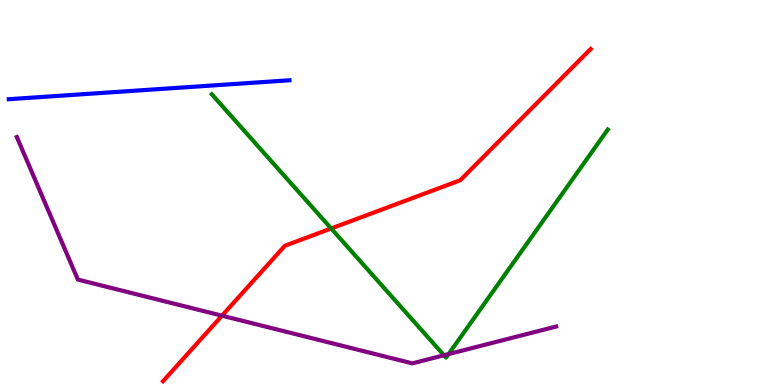[{'lines': ['blue', 'red'], 'intersections': []}, {'lines': ['green', 'red'], 'intersections': [{'x': 4.27, 'y': 4.07}]}, {'lines': ['purple', 'red'], 'intersections': [{'x': 2.86, 'y': 1.8}]}, {'lines': ['blue', 'green'], 'intersections': []}, {'lines': ['blue', 'purple'], 'intersections': []}, {'lines': ['green', 'purple'], 'intersections': [{'x': 5.73, 'y': 0.772}, {'x': 5.79, 'y': 0.803}]}]